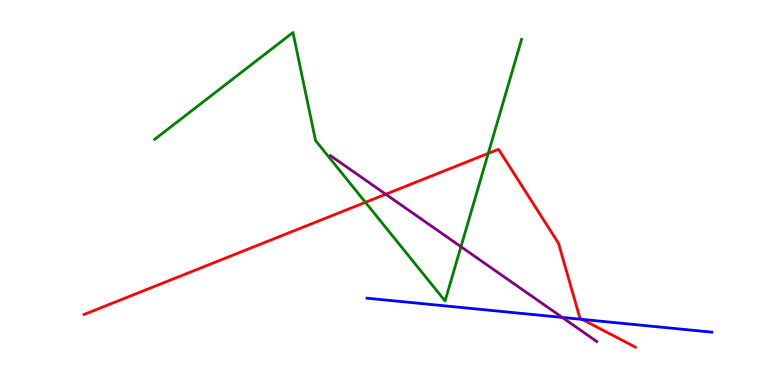[{'lines': ['blue', 'red'], 'intersections': [{'x': 7.51, 'y': 1.7}]}, {'lines': ['green', 'red'], 'intersections': [{'x': 4.72, 'y': 4.74}, {'x': 6.3, 'y': 6.02}]}, {'lines': ['purple', 'red'], 'intersections': [{'x': 4.98, 'y': 4.95}]}, {'lines': ['blue', 'green'], 'intersections': []}, {'lines': ['blue', 'purple'], 'intersections': [{'x': 7.26, 'y': 1.76}]}, {'lines': ['green', 'purple'], 'intersections': [{'x': 5.95, 'y': 3.59}]}]